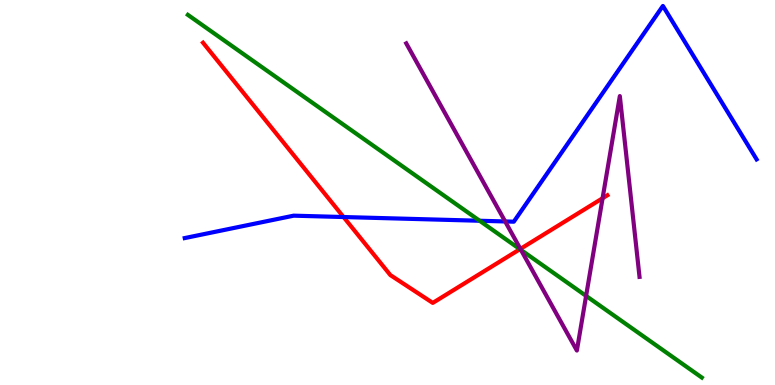[{'lines': ['blue', 'red'], 'intersections': [{'x': 4.43, 'y': 4.36}]}, {'lines': ['green', 'red'], 'intersections': [{'x': 6.71, 'y': 3.53}]}, {'lines': ['purple', 'red'], 'intersections': [{'x': 6.71, 'y': 3.54}, {'x': 7.78, 'y': 4.85}]}, {'lines': ['blue', 'green'], 'intersections': [{'x': 6.19, 'y': 4.27}]}, {'lines': ['blue', 'purple'], 'intersections': [{'x': 6.52, 'y': 4.25}]}, {'lines': ['green', 'purple'], 'intersections': [{'x': 6.72, 'y': 3.51}, {'x': 7.56, 'y': 2.31}]}]